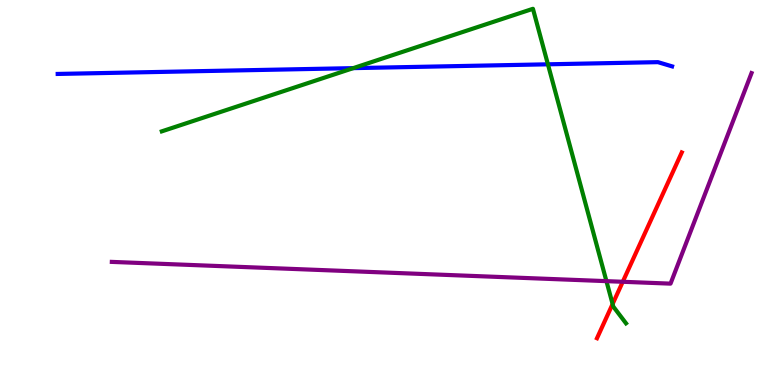[{'lines': ['blue', 'red'], 'intersections': []}, {'lines': ['green', 'red'], 'intersections': [{'x': 7.9, 'y': 2.1}]}, {'lines': ['purple', 'red'], 'intersections': [{'x': 8.04, 'y': 2.68}]}, {'lines': ['blue', 'green'], 'intersections': [{'x': 4.56, 'y': 8.23}, {'x': 7.07, 'y': 8.33}]}, {'lines': ['blue', 'purple'], 'intersections': []}, {'lines': ['green', 'purple'], 'intersections': [{'x': 7.82, 'y': 2.7}]}]